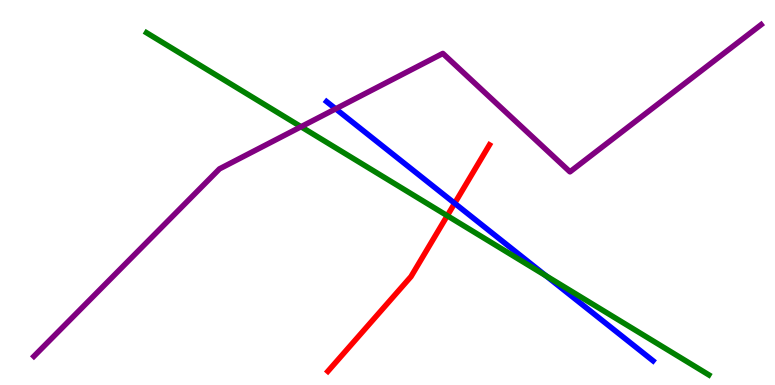[{'lines': ['blue', 'red'], 'intersections': [{'x': 5.87, 'y': 4.72}]}, {'lines': ['green', 'red'], 'intersections': [{'x': 5.77, 'y': 4.4}]}, {'lines': ['purple', 'red'], 'intersections': []}, {'lines': ['blue', 'green'], 'intersections': [{'x': 7.04, 'y': 2.84}]}, {'lines': ['blue', 'purple'], 'intersections': [{'x': 4.33, 'y': 7.17}]}, {'lines': ['green', 'purple'], 'intersections': [{'x': 3.88, 'y': 6.71}]}]